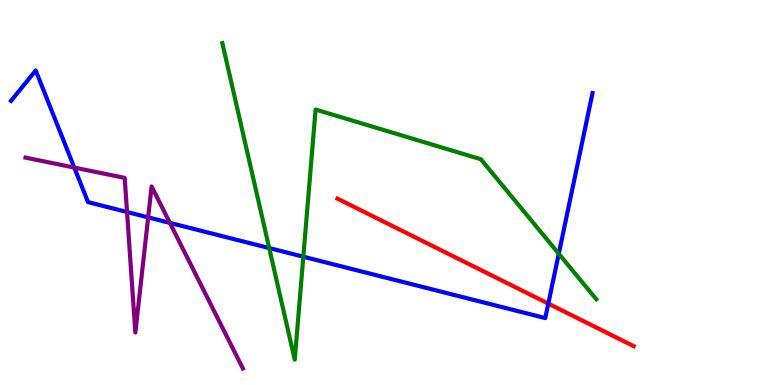[{'lines': ['blue', 'red'], 'intersections': [{'x': 7.07, 'y': 2.11}]}, {'lines': ['green', 'red'], 'intersections': []}, {'lines': ['purple', 'red'], 'intersections': []}, {'lines': ['blue', 'green'], 'intersections': [{'x': 3.47, 'y': 3.56}, {'x': 3.91, 'y': 3.33}, {'x': 7.21, 'y': 3.41}]}, {'lines': ['blue', 'purple'], 'intersections': [{'x': 0.959, 'y': 5.65}, {'x': 1.64, 'y': 4.49}, {'x': 1.91, 'y': 4.35}, {'x': 2.19, 'y': 4.21}]}, {'lines': ['green', 'purple'], 'intersections': []}]